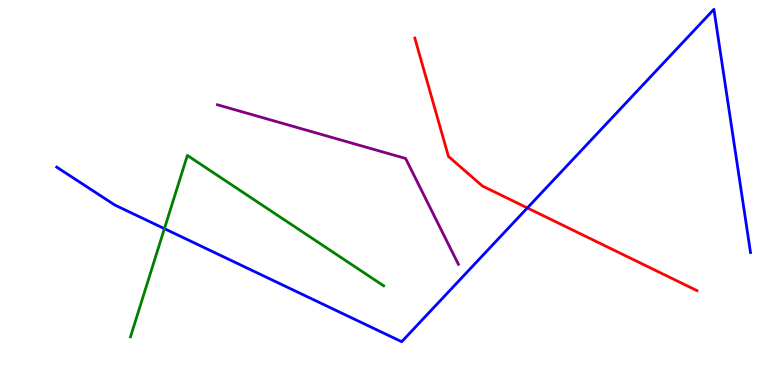[{'lines': ['blue', 'red'], 'intersections': [{'x': 6.8, 'y': 4.6}]}, {'lines': ['green', 'red'], 'intersections': []}, {'lines': ['purple', 'red'], 'intersections': []}, {'lines': ['blue', 'green'], 'intersections': [{'x': 2.12, 'y': 4.06}]}, {'lines': ['blue', 'purple'], 'intersections': []}, {'lines': ['green', 'purple'], 'intersections': []}]